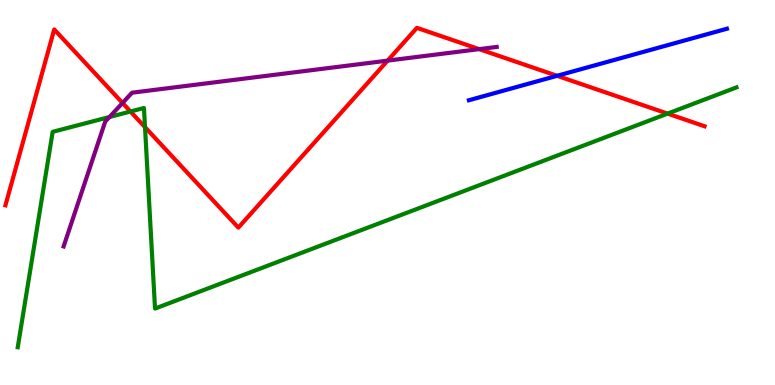[{'lines': ['blue', 'red'], 'intersections': [{'x': 7.19, 'y': 8.03}]}, {'lines': ['green', 'red'], 'intersections': [{'x': 1.68, 'y': 7.1}, {'x': 1.87, 'y': 6.7}, {'x': 8.61, 'y': 7.05}]}, {'lines': ['purple', 'red'], 'intersections': [{'x': 1.58, 'y': 7.33}, {'x': 5.0, 'y': 8.43}, {'x': 6.18, 'y': 8.72}]}, {'lines': ['blue', 'green'], 'intersections': []}, {'lines': ['blue', 'purple'], 'intersections': []}, {'lines': ['green', 'purple'], 'intersections': [{'x': 1.41, 'y': 6.96}]}]